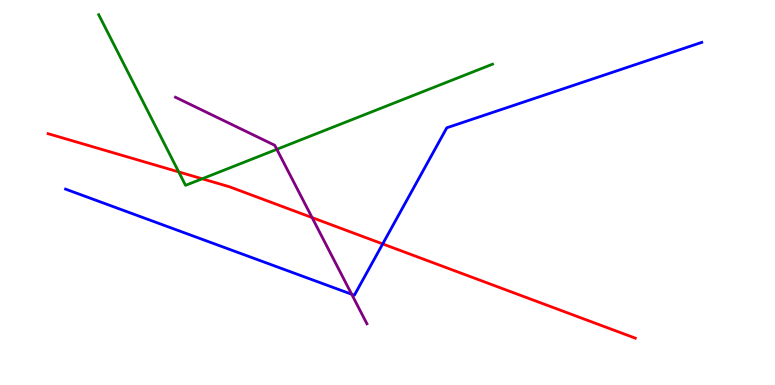[{'lines': ['blue', 'red'], 'intersections': [{'x': 4.94, 'y': 3.66}]}, {'lines': ['green', 'red'], 'intersections': [{'x': 2.31, 'y': 5.53}, {'x': 2.61, 'y': 5.36}]}, {'lines': ['purple', 'red'], 'intersections': [{'x': 4.03, 'y': 4.35}]}, {'lines': ['blue', 'green'], 'intersections': []}, {'lines': ['blue', 'purple'], 'intersections': [{'x': 4.54, 'y': 2.36}]}, {'lines': ['green', 'purple'], 'intersections': [{'x': 3.57, 'y': 6.12}]}]